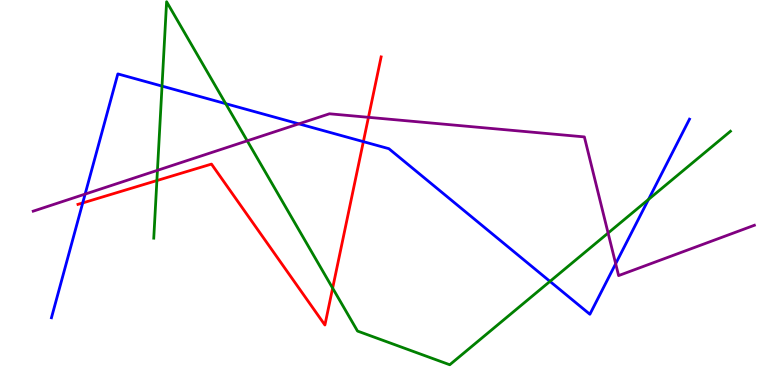[{'lines': ['blue', 'red'], 'intersections': [{'x': 1.07, 'y': 4.73}, {'x': 4.69, 'y': 6.32}]}, {'lines': ['green', 'red'], 'intersections': [{'x': 2.02, 'y': 5.31}, {'x': 4.29, 'y': 2.52}]}, {'lines': ['purple', 'red'], 'intersections': [{'x': 4.75, 'y': 6.95}]}, {'lines': ['blue', 'green'], 'intersections': [{'x': 2.09, 'y': 7.76}, {'x': 2.91, 'y': 7.31}, {'x': 7.1, 'y': 2.69}, {'x': 8.37, 'y': 4.82}]}, {'lines': ['blue', 'purple'], 'intersections': [{'x': 1.1, 'y': 4.96}, {'x': 3.86, 'y': 6.78}, {'x': 7.94, 'y': 3.15}]}, {'lines': ['green', 'purple'], 'intersections': [{'x': 2.03, 'y': 5.58}, {'x': 3.19, 'y': 6.34}, {'x': 7.85, 'y': 3.95}]}]